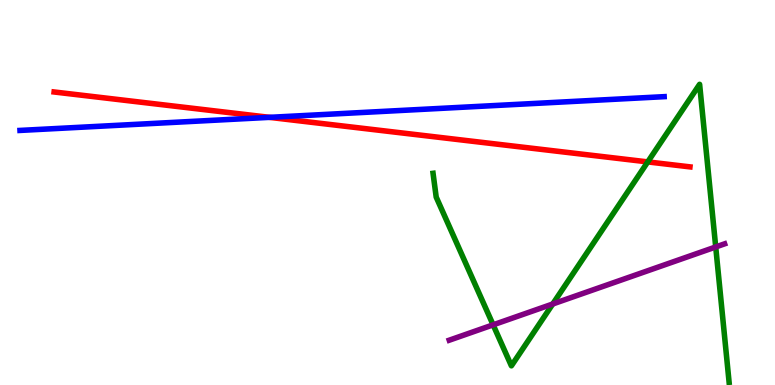[{'lines': ['blue', 'red'], 'intersections': [{'x': 3.48, 'y': 6.95}]}, {'lines': ['green', 'red'], 'intersections': [{'x': 8.36, 'y': 5.79}]}, {'lines': ['purple', 'red'], 'intersections': []}, {'lines': ['blue', 'green'], 'intersections': []}, {'lines': ['blue', 'purple'], 'intersections': []}, {'lines': ['green', 'purple'], 'intersections': [{'x': 6.36, 'y': 1.56}, {'x': 7.13, 'y': 2.1}, {'x': 9.24, 'y': 3.59}]}]